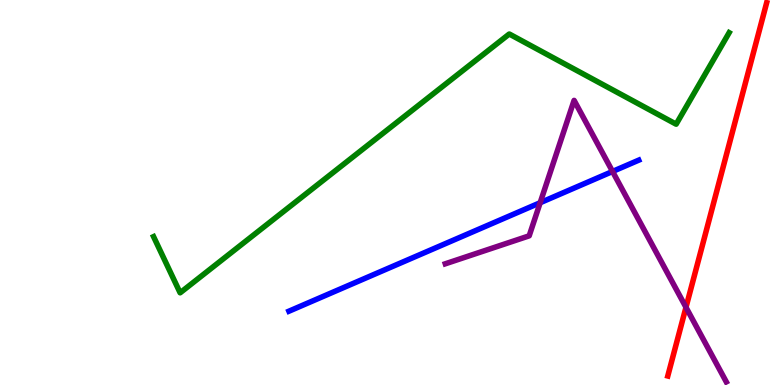[{'lines': ['blue', 'red'], 'intersections': []}, {'lines': ['green', 'red'], 'intersections': []}, {'lines': ['purple', 'red'], 'intersections': [{'x': 8.85, 'y': 2.02}]}, {'lines': ['blue', 'green'], 'intersections': []}, {'lines': ['blue', 'purple'], 'intersections': [{'x': 6.97, 'y': 4.73}, {'x': 7.9, 'y': 5.55}]}, {'lines': ['green', 'purple'], 'intersections': []}]